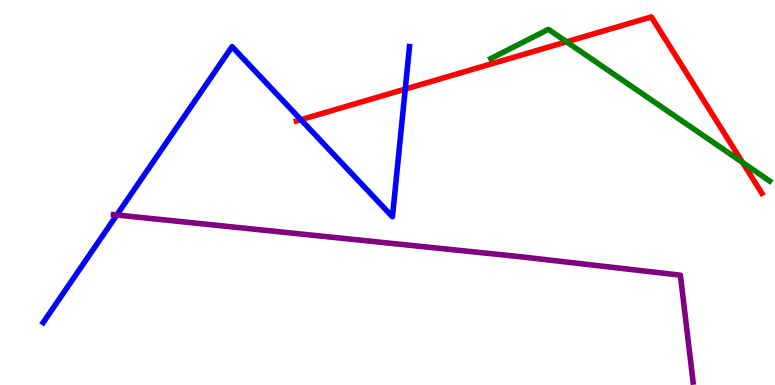[{'lines': ['blue', 'red'], 'intersections': [{'x': 3.88, 'y': 6.89}, {'x': 5.23, 'y': 7.69}]}, {'lines': ['green', 'red'], 'intersections': [{'x': 7.31, 'y': 8.91}, {'x': 9.58, 'y': 5.78}]}, {'lines': ['purple', 'red'], 'intersections': []}, {'lines': ['blue', 'green'], 'intersections': []}, {'lines': ['blue', 'purple'], 'intersections': [{'x': 1.51, 'y': 4.42}]}, {'lines': ['green', 'purple'], 'intersections': []}]